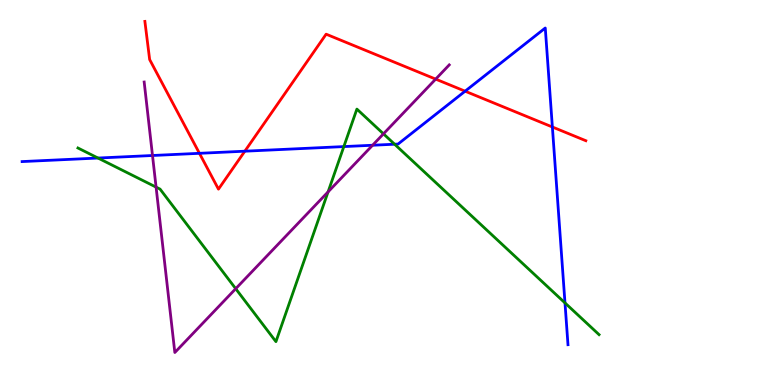[{'lines': ['blue', 'red'], 'intersections': [{'x': 2.57, 'y': 6.02}, {'x': 3.16, 'y': 6.07}, {'x': 6.0, 'y': 7.63}, {'x': 7.13, 'y': 6.7}]}, {'lines': ['green', 'red'], 'intersections': []}, {'lines': ['purple', 'red'], 'intersections': [{'x': 5.62, 'y': 7.94}]}, {'lines': ['blue', 'green'], 'intersections': [{'x': 1.26, 'y': 5.9}, {'x': 4.44, 'y': 6.19}, {'x': 5.09, 'y': 6.25}, {'x': 7.29, 'y': 2.13}]}, {'lines': ['blue', 'purple'], 'intersections': [{'x': 1.97, 'y': 5.96}, {'x': 4.81, 'y': 6.23}]}, {'lines': ['green', 'purple'], 'intersections': [{'x': 2.01, 'y': 5.14}, {'x': 3.04, 'y': 2.5}, {'x': 4.23, 'y': 5.02}, {'x': 4.95, 'y': 6.52}]}]